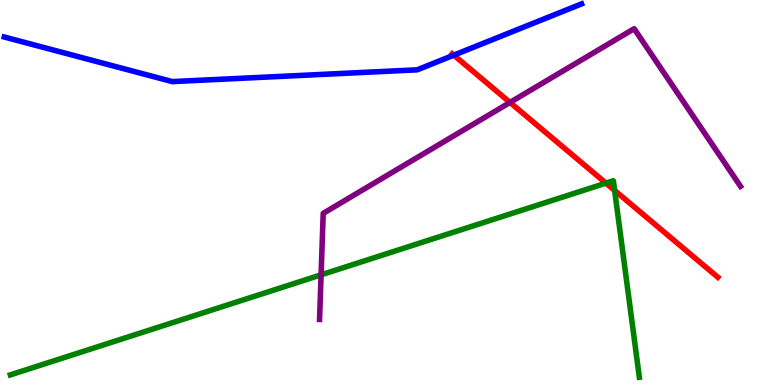[{'lines': ['blue', 'red'], 'intersections': [{'x': 5.86, 'y': 8.57}]}, {'lines': ['green', 'red'], 'intersections': [{'x': 7.82, 'y': 5.24}, {'x': 7.93, 'y': 5.05}]}, {'lines': ['purple', 'red'], 'intersections': [{'x': 6.58, 'y': 7.34}]}, {'lines': ['blue', 'green'], 'intersections': []}, {'lines': ['blue', 'purple'], 'intersections': []}, {'lines': ['green', 'purple'], 'intersections': [{'x': 4.14, 'y': 2.86}]}]